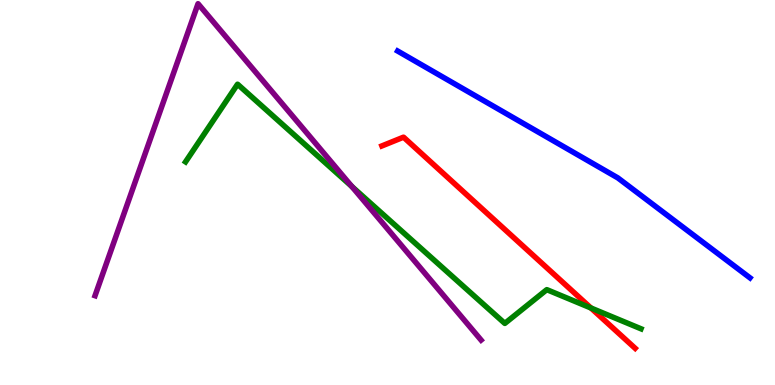[{'lines': ['blue', 'red'], 'intersections': []}, {'lines': ['green', 'red'], 'intersections': [{'x': 7.63, 'y': 2.0}]}, {'lines': ['purple', 'red'], 'intersections': []}, {'lines': ['blue', 'green'], 'intersections': []}, {'lines': ['blue', 'purple'], 'intersections': []}, {'lines': ['green', 'purple'], 'intersections': [{'x': 4.54, 'y': 5.16}]}]